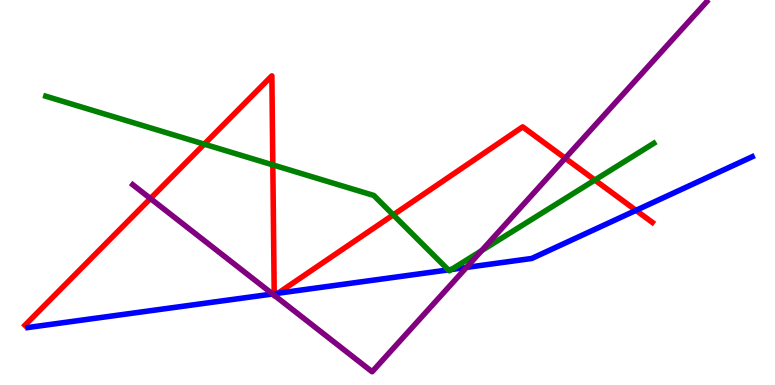[{'lines': ['blue', 'red'], 'intersections': [{'x': 3.54, 'y': 2.37}, {'x': 3.59, 'y': 2.38}, {'x': 8.21, 'y': 4.54}]}, {'lines': ['green', 'red'], 'intersections': [{'x': 2.64, 'y': 6.26}, {'x': 3.52, 'y': 5.72}, {'x': 5.07, 'y': 4.42}, {'x': 7.68, 'y': 5.32}]}, {'lines': ['purple', 'red'], 'intersections': [{'x': 1.94, 'y': 4.84}, {'x': 3.54, 'y': 2.33}, {'x': 3.54, 'y': 2.32}, {'x': 7.29, 'y': 5.89}]}, {'lines': ['blue', 'green'], 'intersections': [{'x': 5.79, 'y': 2.99}, {'x': 5.83, 'y': 3.0}]}, {'lines': ['blue', 'purple'], 'intersections': [{'x': 3.52, 'y': 2.36}, {'x': 6.02, 'y': 3.05}]}, {'lines': ['green', 'purple'], 'intersections': [{'x': 6.21, 'y': 3.49}]}]